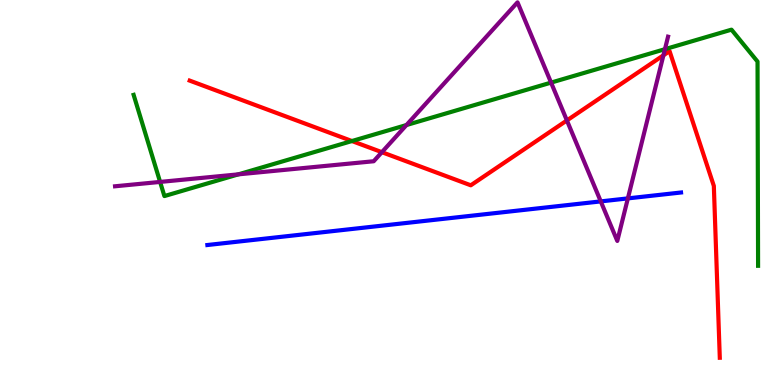[{'lines': ['blue', 'red'], 'intersections': []}, {'lines': ['green', 'red'], 'intersections': [{'x': 4.54, 'y': 6.34}]}, {'lines': ['purple', 'red'], 'intersections': [{'x': 4.93, 'y': 6.05}, {'x': 7.31, 'y': 6.87}, {'x': 8.56, 'y': 8.56}]}, {'lines': ['blue', 'green'], 'intersections': []}, {'lines': ['blue', 'purple'], 'intersections': [{'x': 7.75, 'y': 4.77}, {'x': 8.1, 'y': 4.85}]}, {'lines': ['green', 'purple'], 'intersections': [{'x': 2.07, 'y': 5.27}, {'x': 3.08, 'y': 5.47}, {'x': 5.24, 'y': 6.75}, {'x': 7.11, 'y': 7.85}, {'x': 8.58, 'y': 8.72}]}]